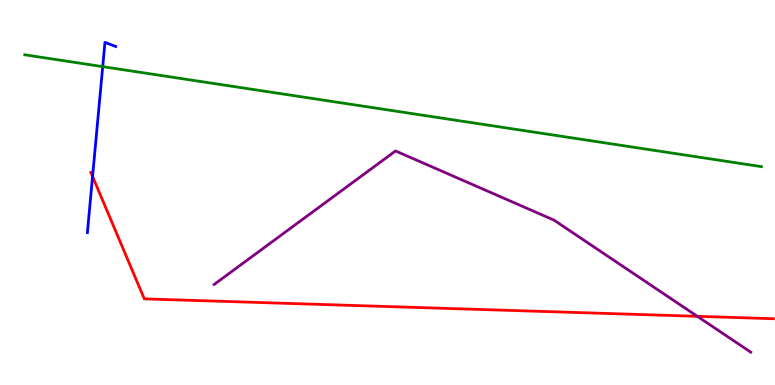[{'lines': ['blue', 'red'], 'intersections': [{'x': 1.19, 'y': 5.42}]}, {'lines': ['green', 'red'], 'intersections': []}, {'lines': ['purple', 'red'], 'intersections': [{'x': 9.0, 'y': 1.78}]}, {'lines': ['blue', 'green'], 'intersections': [{'x': 1.33, 'y': 8.27}]}, {'lines': ['blue', 'purple'], 'intersections': []}, {'lines': ['green', 'purple'], 'intersections': []}]